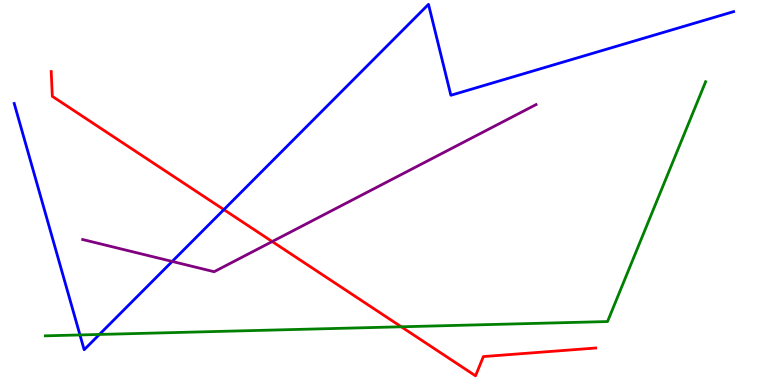[{'lines': ['blue', 'red'], 'intersections': [{'x': 2.89, 'y': 4.56}]}, {'lines': ['green', 'red'], 'intersections': [{'x': 5.18, 'y': 1.51}]}, {'lines': ['purple', 'red'], 'intersections': [{'x': 3.51, 'y': 3.73}]}, {'lines': ['blue', 'green'], 'intersections': [{'x': 1.03, 'y': 1.3}, {'x': 1.28, 'y': 1.31}]}, {'lines': ['blue', 'purple'], 'intersections': [{'x': 2.22, 'y': 3.21}]}, {'lines': ['green', 'purple'], 'intersections': []}]